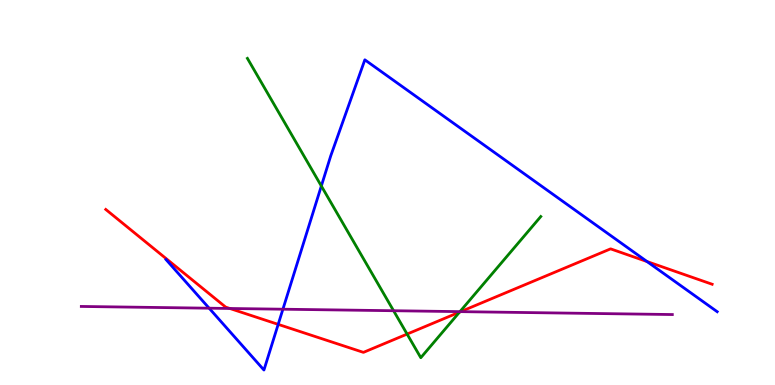[{'lines': ['blue', 'red'], 'intersections': [{'x': 3.59, 'y': 1.57}, {'x': 8.35, 'y': 3.21}]}, {'lines': ['green', 'red'], 'intersections': [{'x': 5.25, 'y': 1.32}, {'x': 5.93, 'y': 1.89}]}, {'lines': ['purple', 'red'], 'intersections': [{'x': 2.97, 'y': 1.99}, {'x': 5.94, 'y': 1.91}]}, {'lines': ['blue', 'green'], 'intersections': [{'x': 4.15, 'y': 5.17}]}, {'lines': ['blue', 'purple'], 'intersections': [{'x': 2.7, 'y': 1.99}, {'x': 3.65, 'y': 1.97}]}, {'lines': ['green', 'purple'], 'intersections': [{'x': 5.08, 'y': 1.93}, {'x': 5.93, 'y': 1.91}]}]